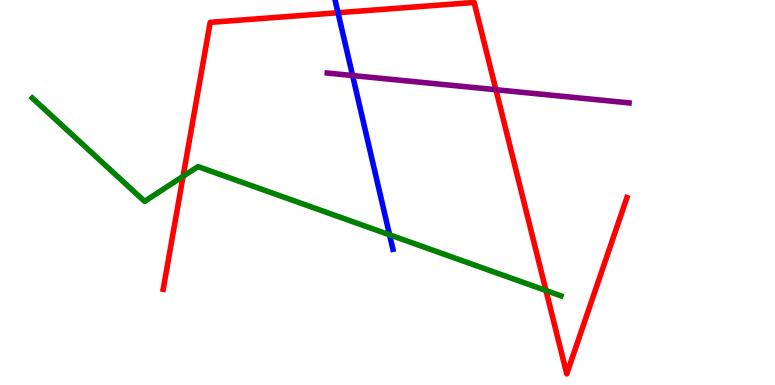[{'lines': ['blue', 'red'], 'intersections': [{'x': 4.36, 'y': 9.67}]}, {'lines': ['green', 'red'], 'intersections': [{'x': 2.36, 'y': 5.42}, {'x': 7.04, 'y': 2.45}]}, {'lines': ['purple', 'red'], 'intersections': [{'x': 6.4, 'y': 7.67}]}, {'lines': ['blue', 'green'], 'intersections': [{'x': 5.03, 'y': 3.9}]}, {'lines': ['blue', 'purple'], 'intersections': [{'x': 4.55, 'y': 8.04}]}, {'lines': ['green', 'purple'], 'intersections': []}]